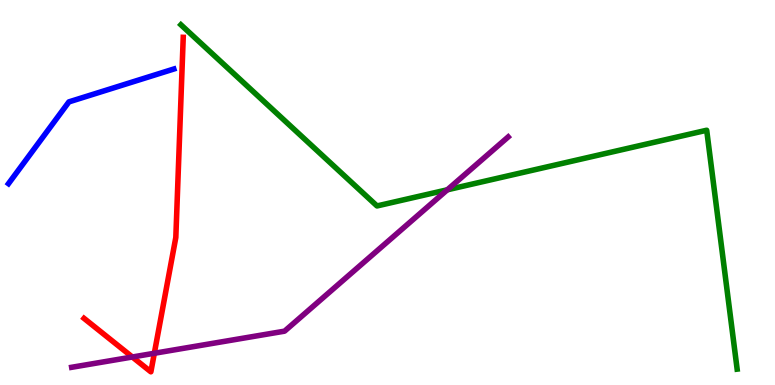[{'lines': ['blue', 'red'], 'intersections': []}, {'lines': ['green', 'red'], 'intersections': []}, {'lines': ['purple', 'red'], 'intersections': [{'x': 1.71, 'y': 0.727}, {'x': 1.99, 'y': 0.824}]}, {'lines': ['blue', 'green'], 'intersections': []}, {'lines': ['blue', 'purple'], 'intersections': []}, {'lines': ['green', 'purple'], 'intersections': [{'x': 5.77, 'y': 5.07}]}]